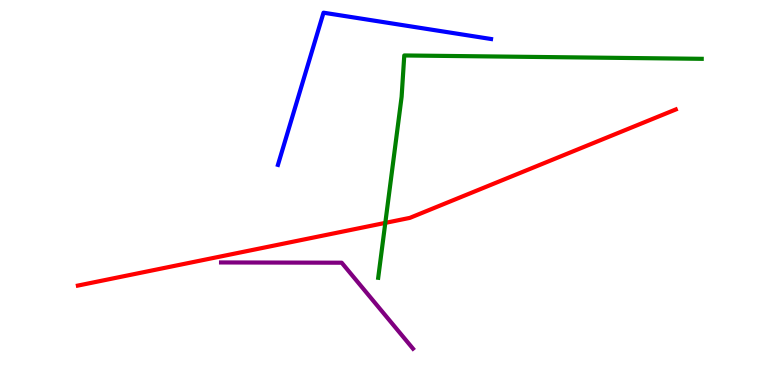[{'lines': ['blue', 'red'], 'intersections': []}, {'lines': ['green', 'red'], 'intersections': [{'x': 4.97, 'y': 4.21}]}, {'lines': ['purple', 'red'], 'intersections': []}, {'lines': ['blue', 'green'], 'intersections': []}, {'lines': ['blue', 'purple'], 'intersections': []}, {'lines': ['green', 'purple'], 'intersections': []}]